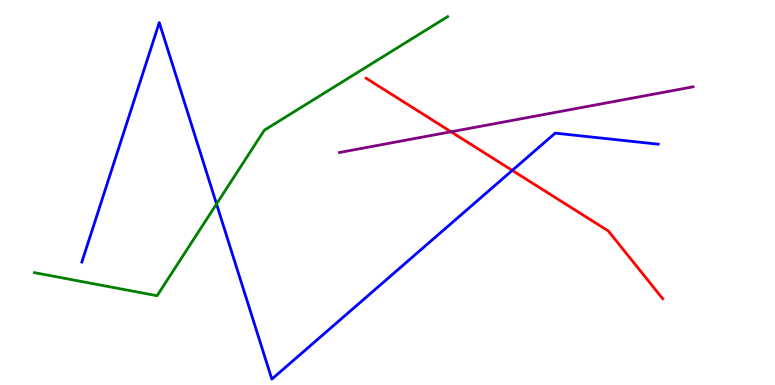[{'lines': ['blue', 'red'], 'intersections': [{'x': 6.61, 'y': 5.57}]}, {'lines': ['green', 'red'], 'intersections': []}, {'lines': ['purple', 'red'], 'intersections': [{'x': 5.82, 'y': 6.58}]}, {'lines': ['blue', 'green'], 'intersections': [{'x': 2.79, 'y': 4.7}]}, {'lines': ['blue', 'purple'], 'intersections': []}, {'lines': ['green', 'purple'], 'intersections': []}]